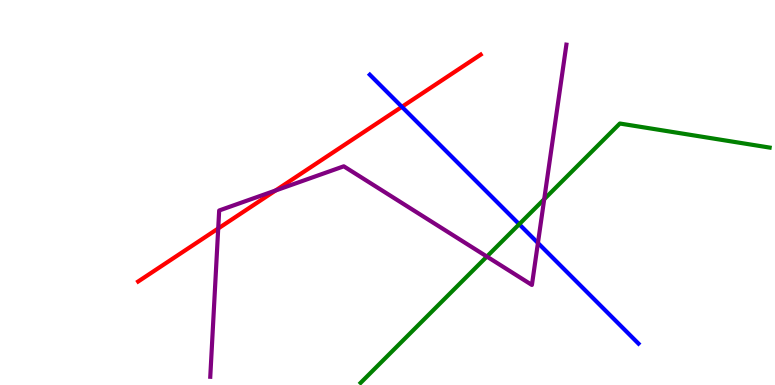[{'lines': ['blue', 'red'], 'intersections': [{'x': 5.19, 'y': 7.23}]}, {'lines': ['green', 'red'], 'intersections': []}, {'lines': ['purple', 'red'], 'intersections': [{'x': 2.82, 'y': 4.07}, {'x': 3.56, 'y': 5.05}]}, {'lines': ['blue', 'green'], 'intersections': [{'x': 6.7, 'y': 4.18}]}, {'lines': ['blue', 'purple'], 'intersections': [{'x': 6.94, 'y': 3.69}]}, {'lines': ['green', 'purple'], 'intersections': [{'x': 6.28, 'y': 3.34}, {'x': 7.02, 'y': 4.83}]}]